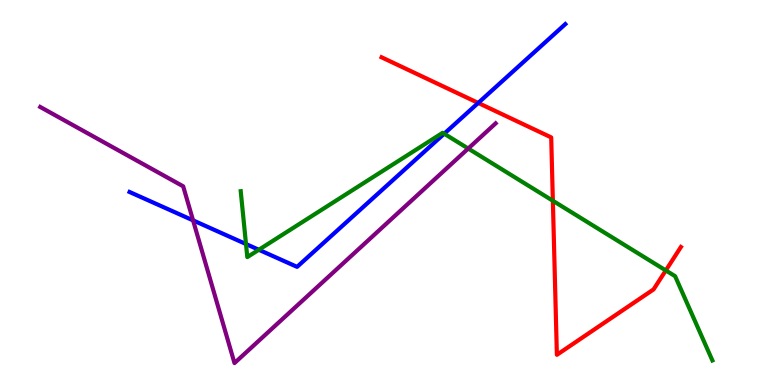[{'lines': ['blue', 'red'], 'intersections': [{'x': 6.17, 'y': 7.33}]}, {'lines': ['green', 'red'], 'intersections': [{'x': 7.13, 'y': 4.79}, {'x': 8.59, 'y': 2.98}]}, {'lines': ['purple', 'red'], 'intersections': []}, {'lines': ['blue', 'green'], 'intersections': [{'x': 3.17, 'y': 3.66}, {'x': 3.34, 'y': 3.51}, {'x': 5.73, 'y': 6.53}]}, {'lines': ['blue', 'purple'], 'intersections': [{'x': 2.49, 'y': 4.28}]}, {'lines': ['green', 'purple'], 'intersections': [{'x': 6.04, 'y': 6.14}]}]